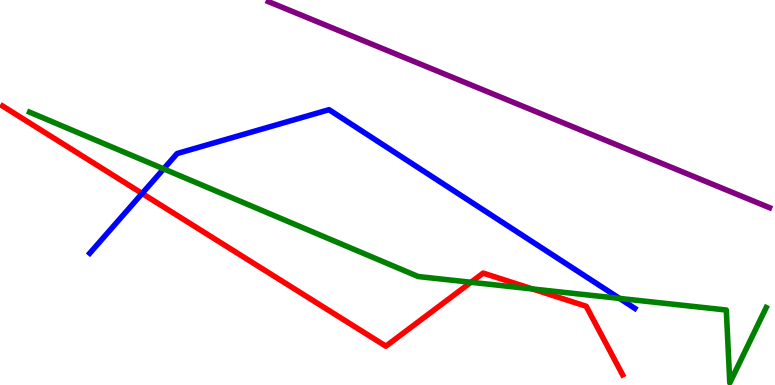[{'lines': ['blue', 'red'], 'intersections': [{'x': 1.83, 'y': 4.98}]}, {'lines': ['green', 'red'], 'intersections': [{'x': 6.08, 'y': 2.67}, {'x': 6.87, 'y': 2.49}]}, {'lines': ['purple', 'red'], 'intersections': []}, {'lines': ['blue', 'green'], 'intersections': [{'x': 2.11, 'y': 5.61}, {'x': 7.99, 'y': 2.25}]}, {'lines': ['blue', 'purple'], 'intersections': []}, {'lines': ['green', 'purple'], 'intersections': []}]